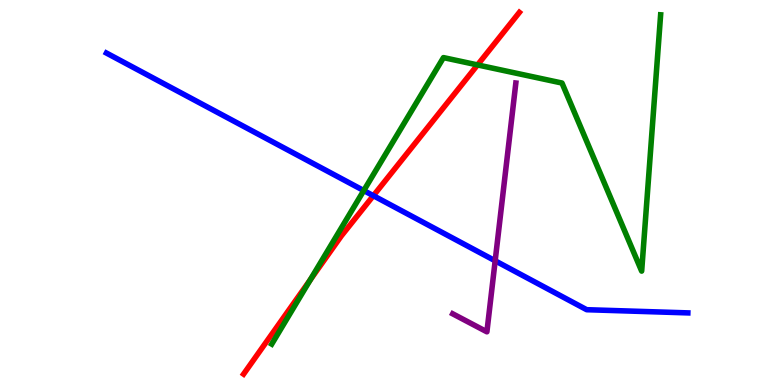[{'lines': ['blue', 'red'], 'intersections': [{'x': 4.82, 'y': 4.92}]}, {'lines': ['green', 'red'], 'intersections': [{'x': 4.0, 'y': 2.73}, {'x': 6.16, 'y': 8.31}]}, {'lines': ['purple', 'red'], 'intersections': []}, {'lines': ['blue', 'green'], 'intersections': [{'x': 4.69, 'y': 5.05}]}, {'lines': ['blue', 'purple'], 'intersections': [{'x': 6.39, 'y': 3.23}]}, {'lines': ['green', 'purple'], 'intersections': []}]